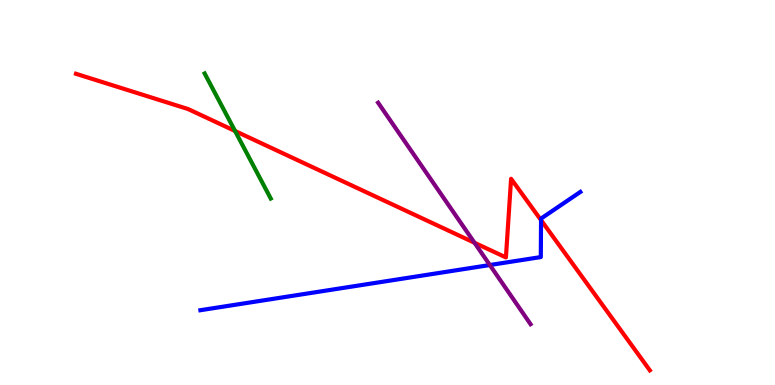[{'lines': ['blue', 'red'], 'intersections': [{'x': 6.98, 'y': 4.28}]}, {'lines': ['green', 'red'], 'intersections': [{'x': 3.03, 'y': 6.6}]}, {'lines': ['purple', 'red'], 'intersections': [{'x': 6.12, 'y': 3.69}]}, {'lines': ['blue', 'green'], 'intersections': []}, {'lines': ['blue', 'purple'], 'intersections': [{'x': 6.32, 'y': 3.12}]}, {'lines': ['green', 'purple'], 'intersections': []}]